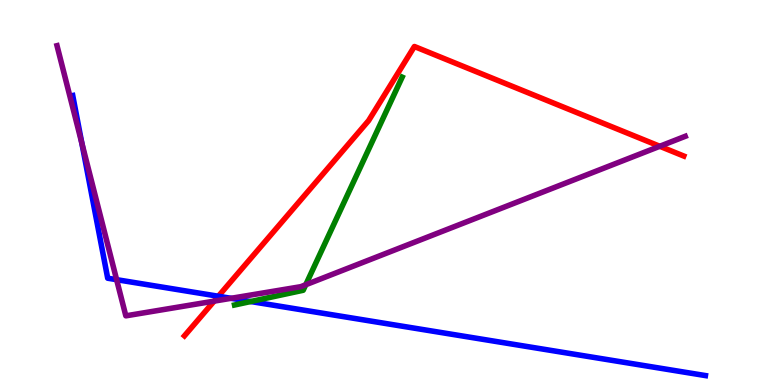[{'lines': ['blue', 'red'], 'intersections': [{'x': 2.82, 'y': 2.31}]}, {'lines': ['green', 'red'], 'intersections': []}, {'lines': ['purple', 'red'], 'intersections': [{'x': 2.76, 'y': 2.18}, {'x': 8.51, 'y': 6.2}]}, {'lines': ['blue', 'green'], 'intersections': [{'x': 3.24, 'y': 2.17}]}, {'lines': ['blue', 'purple'], 'intersections': [{'x': 1.06, 'y': 6.28}, {'x': 1.5, 'y': 2.74}, {'x': 2.98, 'y': 2.25}]}, {'lines': ['green', 'purple'], 'intersections': [{'x': 3.95, 'y': 2.6}]}]